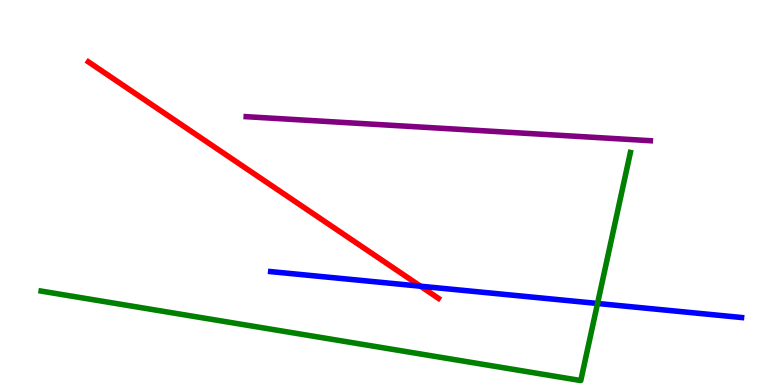[{'lines': ['blue', 'red'], 'intersections': [{'x': 5.43, 'y': 2.57}]}, {'lines': ['green', 'red'], 'intersections': []}, {'lines': ['purple', 'red'], 'intersections': []}, {'lines': ['blue', 'green'], 'intersections': [{'x': 7.71, 'y': 2.12}]}, {'lines': ['blue', 'purple'], 'intersections': []}, {'lines': ['green', 'purple'], 'intersections': []}]